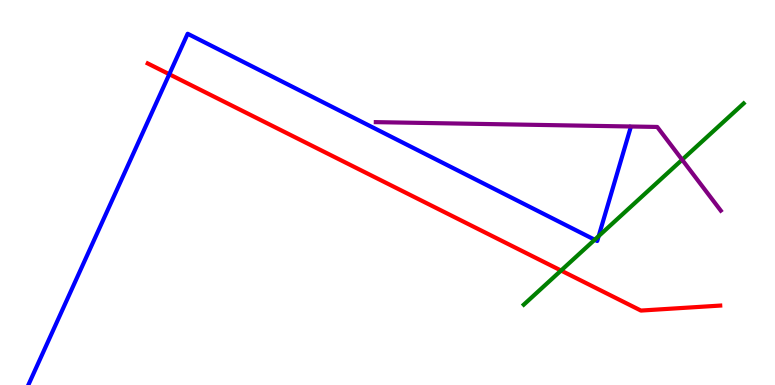[{'lines': ['blue', 'red'], 'intersections': [{'x': 2.18, 'y': 8.07}]}, {'lines': ['green', 'red'], 'intersections': [{'x': 7.24, 'y': 2.97}]}, {'lines': ['purple', 'red'], 'intersections': []}, {'lines': ['blue', 'green'], 'intersections': [{'x': 7.67, 'y': 3.77}, {'x': 7.72, 'y': 3.87}]}, {'lines': ['blue', 'purple'], 'intersections': []}, {'lines': ['green', 'purple'], 'intersections': [{'x': 8.8, 'y': 5.85}]}]